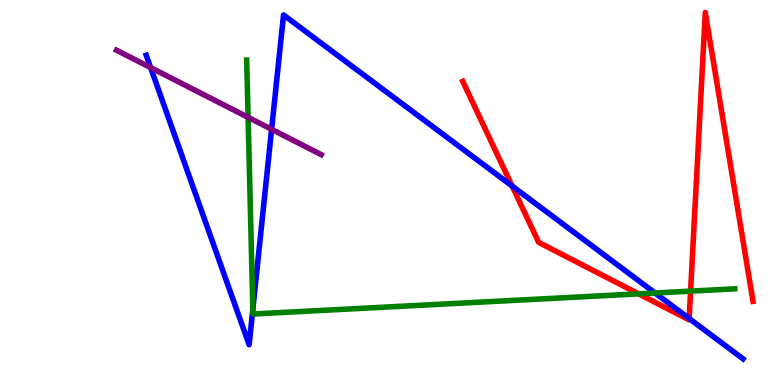[{'lines': ['blue', 'red'], 'intersections': [{'x': 6.61, 'y': 5.17}, {'x': 8.89, 'y': 1.73}]}, {'lines': ['green', 'red'], 'intersections': [{'x': 8.24, 'y': 2.37}, {'x': 8.91, 'y': 2.44}]}, {'lines': ['purple', 'red'], 'intersections': []}, {'lines': ['blue', 'green'], 'intersections': [{'x': 3.26, 'y': 1.97}, {'x': 8.45, 'y': 2.39}]}, {'lines': ['blue', 'purple'], 'intersections': [{'x': 1.94, 'y': 8.24}, {'x': 3.5, 'y': 6.64}]}, {'lines': ['green', 'purple'], 'intersections': [{'x': 3.2, 'y': 6.95}]}]